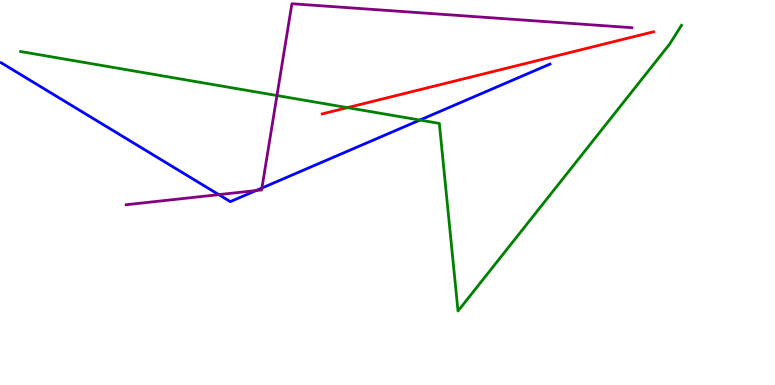[{'lines': ['blue', 'red'], 'intersections': []}, {'lines': ['green', 'red'], 'intersections': [{'x': 4.48, 'y': 7.2}]}, {'lines': ['purple', 'red'], 'intersections': []}, {'lines': ['blue', 'green'], 'intersections': [{'x': 5.42, 'y': 6.88}]}, {'lines': ['blue', 'purple'], 'intersections': [{'x': 2.82, 'y': 4.94}, {'x': 3.3, 'y': 5.05}, {'x': 3.38, 'y': 5.12}]}, {'lines': ['green', 'purple'], 'intersections': [{'x': 3.57, 'y': 7.52}]}]